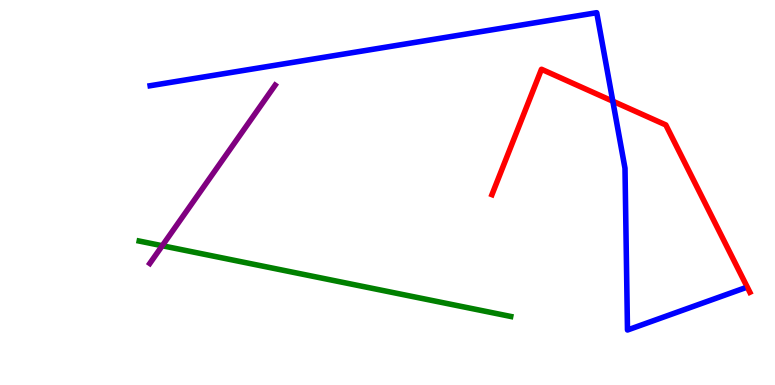[{'lines': ['blue', 'red'], 'intersections': [{'x': 7.91, 'y': 7.37}]}, {'lines': ['green', 'red'], 'intersections': []}, {'lines': ['purple', 'red'], 'intersections': []}, {'lines': ['blue', 'green'], 'intersections': []}, {'lines': ['blue', 'purple'], 'intersections': []}, {'lines': ['green', 'purple'], 'intersections': [{'x': 2.09, 'y': 3.62}]}]